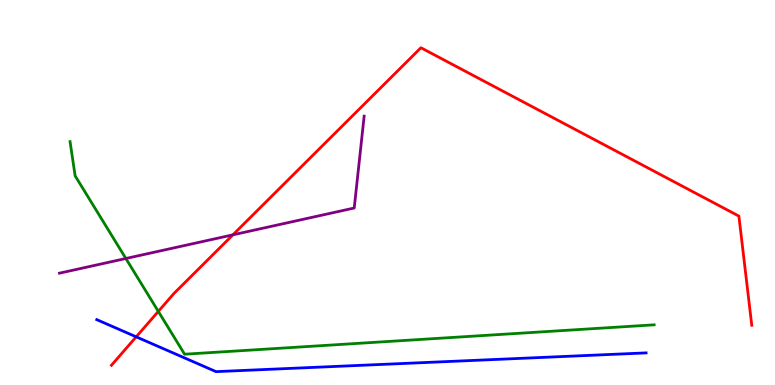[{'lines': ['blue', 'red'], 'intersections': [{'x': 1.76, 'y': 1.25}]}, {'lines': ['green', 'red'], 'intersections': [{'x': 2.04, 'y': 1.91}]}, {'lines': ['purple', 'red'], 'intersections': [{'x': 3.0, 'y': 3.9}]}, {'lines': ['blue', 'green'], 'intersections': []}, {'lines': ['blue', 'purple'], 'intersections': []}, {'lines': ['green', 'purple'], 'intersections': [{'x': 1.62, 'y': 3.29}]}]